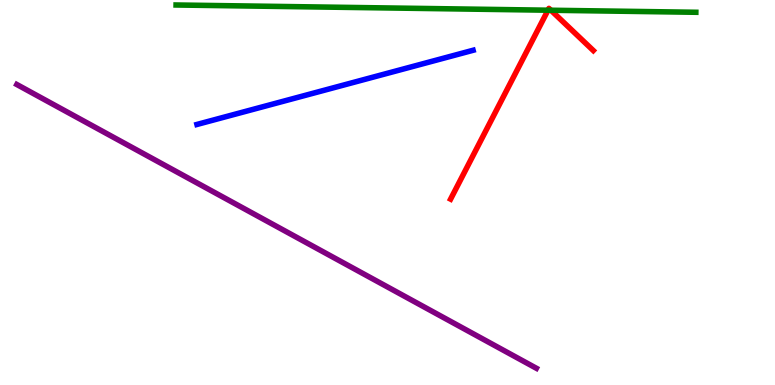[{'lines': ['blue', 'red'], 'intersections': []}, {'lines': ['green', 'red'], 'intersections': [{'x': 7.07, 'y': 9.73}, {'x': 7.11, 'y': 9.73}]}, {'lines': ['purple', 'red'], 'intersections': []}, {'lines': ['blue', 'green'], 'intersections': []}, {'lines': ['blue', 'purple'], 'intersections': []}, {'lines': ['green', 'purple'], 'intersections': []}]